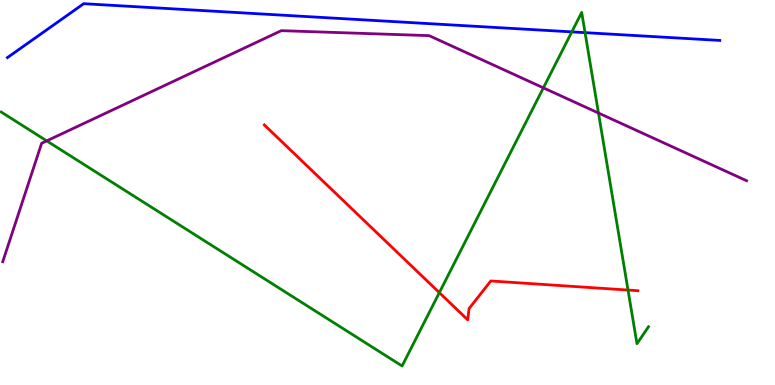[{'lines': ['blue', 'red'], 'intersections': []}, {'lines': ['green', 'red'], 'intersections': [{'x': 5.67, 'y': 2.4}, {'x': 8.1, 'y': 2.47}]}, {'lines': ['purple', 'red'], 'intersections': []}, {'lines': ['blue', 'green'], 'intersections': [{'x': 7.38, 'y': 9.17}, {'x': 7.55, 'y': 9.15}]}, {'lines': ['blue', 'purple'], 'intersections': []}, {'lines': ['green', 'purple'], 'intersections': [{'x': 0.603, 'y': 6.34}, {'x': 7.01, 'y': 7.72}, {'x': 7.72, 'y': 7.06}]}]